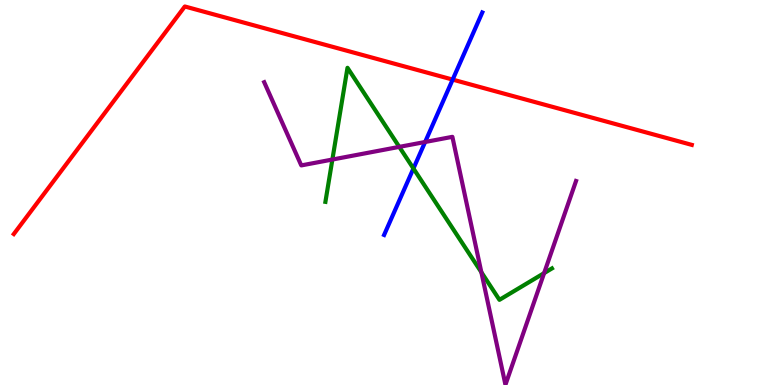[{'lines': ['blue', 'red'], 'intersections': [{'x': 5.84, 'y': 7.93}]}, {'lines': ['green', 'red'], 'intersections': []}, {'lines': ['purple', 'red'], 'intersections': []}, {'lines': ['blue', 'green'], 'intersections': [{'x': 5.33, 'y': 5.62}]}, {'lines': ['blue', 'purple'], 'intersections': [{'x': 5.49, 'y': 6.31}]}, {'lines': ['green', 'purple'], 'intersections': [{'x': 4.29, 'y': 5.86}, {'x': 5.15, 'y': 6.18}, {'x': 6.21, 'y': 2.93}, {'x': 7.02, 'y': 2.91}]}]